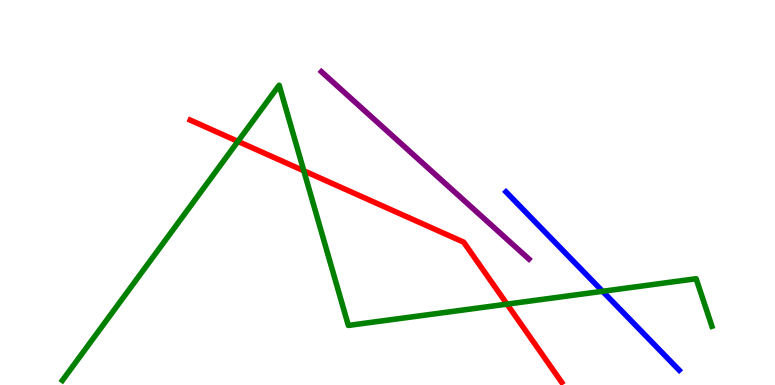[{'lines': ['blue', 'red'], 'intersections': []}, {'lines': ['green', 'red'], 'intersections': [{'x': 3.07, 'y': 6.33}, {'x': 3.92, 'y': 5.56}, {'x': 6.54, 'y': 2.1}]}, {'lines': ['purple', 'red'], 'intersections': []}, {'lines': ['blue', 'green'], 'intersections': [{'x': 7.78, 'y': 2.43}]}, {'lines': ['blue', 'purple'], 'intersections': []}, {'lines': ['green', 'purple'], 'intersections': []}]